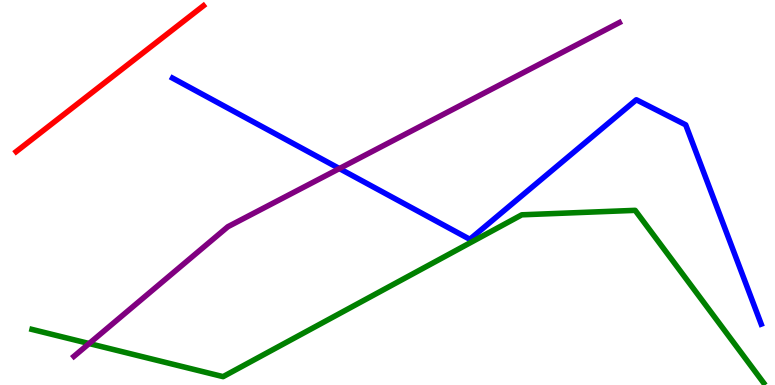[{'lines': ['blue', 'red'], 'intersections': []}, {'lines': ['green', 'red'], 'intersections': []}, {'lines': ['purple', 'red'], 'intersections': []}, {'lines': ['blue', 'green'], 'intersections': []}, {'lines': ['blue', 'purple'], 'intersections': [{'x': 4.38, 'y': 5.62}]}, {'lines': ['green', 'purple'], 'intersections': [{'x': 1.15, 'y': 1.08}]}]